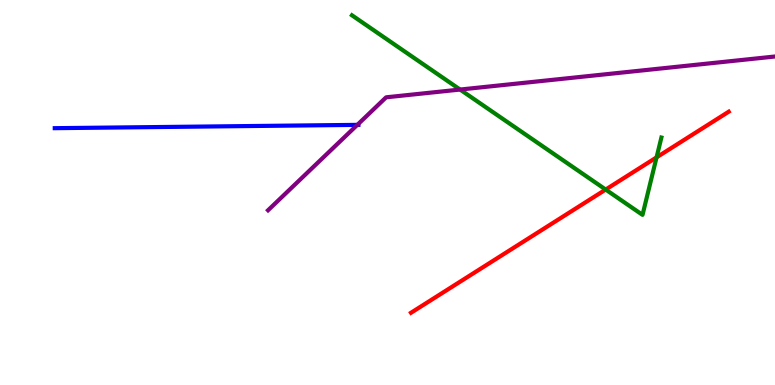[{'lines': ['blue', 'red'], 'intersections': []}, {'lines': ['green', 'red'], 'intersections': [{'x': 7.82, 'y': 5.08}, {'x': 8.47, 'y': 5.91}]}, {'lines': ['purple', 'red'], 'intersections': []}, {'lines': ['blue', 'green'], 'intersections': []}, {'lines': ['blue', 'purple'], 'intersections': [{'x': 4.61, 'y': 6.76}]}, {'lines': ['green', 'purple'], 'intersections': [{'x': 5.94, 'y': 7.67}]}]